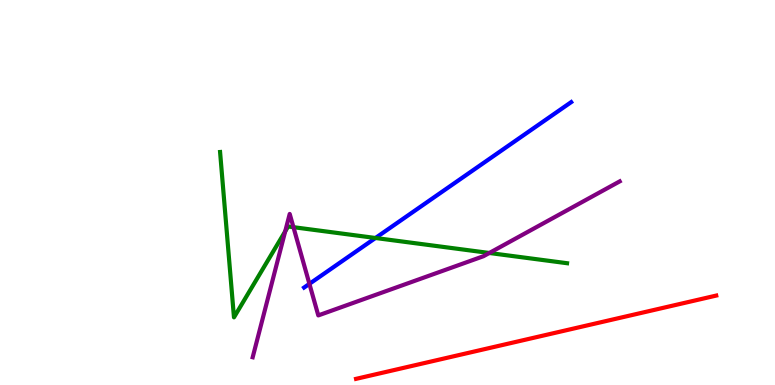[{'lines': ['blue', 'red'], 'intersections': []}, {'lines': ['green', 'red'], 'intersections': []}, {'lines': ['purple', 'red'], 'intersections': []}, {'lines': ['blue', 'green'], 'intersections': [{'x': 4.84, 'y': 3.82}]}, {'lines': ['blue', 'purple'], 'intersections': [{'x': 3.99, 'y': 2.63}]}, {'lines': ['green', 'purple'], 'intersections': [{'x': 3.68, 'y': 3.99}, {'x': 3.79, 'y': 4.1}, {'x': 6.31, 'y': 3.43}]}]